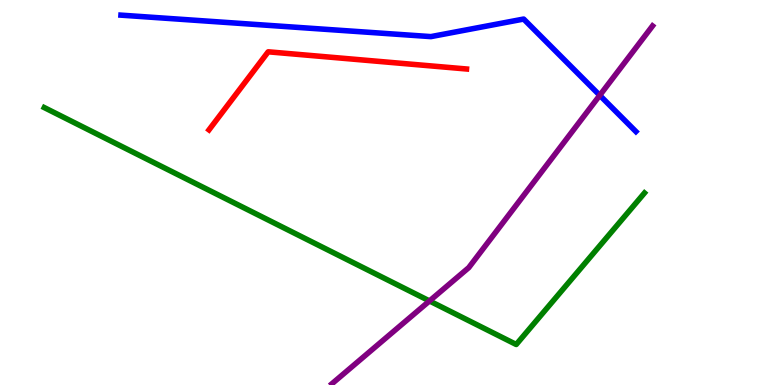[{'lines': ['blue', 'red'], 'intersections': []}, {'lines': ['green', 'red'], 'intersections': []}, {'lines': ['purple', 'red'], 'intersections': []}, {'lines': ['blue', 'green'], 'intersections': []}, {'lines': ['blue', 'purple'], 'intersections': [{'x': 7.74, 'y': 7.52}]}, {'lines': ['green', 'purple'], 'intersections': [{'x': 5.54, 'y': 2.18}]}]